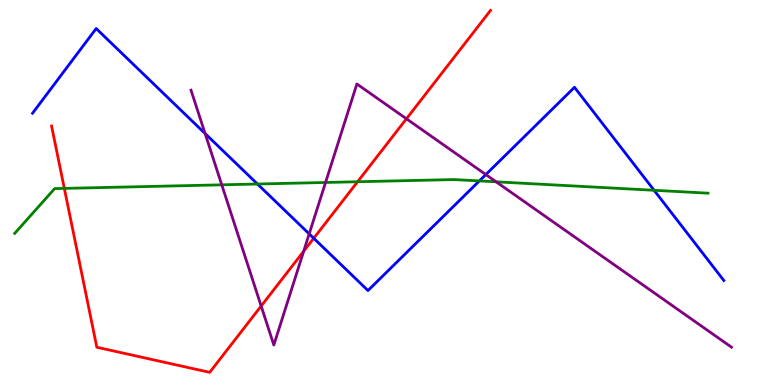[{'lines': ['blue', 'red'], 'intersections': [{'x': 4.05, 'y': 3.81}]}, {'lines': ['green', 'red'], 'intersections': [{'x': 0.83, 'y': 5.11}, {'x': 4.61, 'y': 5.28}]}, {'lines': ['purple', 'red'], 'intersections': [{'x': 3.37, 'y': 2.05}, {'x': 3.92, 'y': 3.47}, {'x': 5.24, 'y': 6.91}]}, {'lines': ['blue', 'green'], 'intersections': [{'x': 3.32, 'y': 5.22}, {'x': 6.19, 'y': 5.3}, {'x': 8.44, 'y': 5.06}]}, {'lines': ['blue', 'purple'], 'intersections': [{'x': 2.65, 'y': 6.53}, {'x': 3.99, 'y': 3.93}, {'x': 6.27, 'y': 5.47}]}, {'lines': ['green', 'purple'], 'intersections': [{'x': 2.86, 'y': 5.2}, {'x': 4.2, 'y': 5.26}, {'x': 6.4, 'y': 5.28}]}]